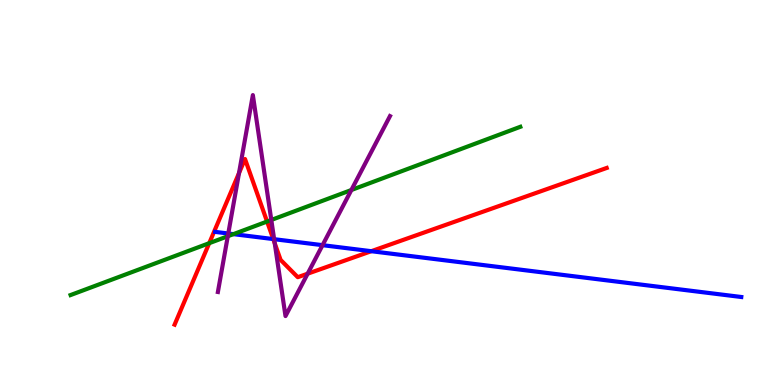[{'lines': ['blue', 'red'], 'intersections': [{'x': 3.53, 'y': 3.79}, {'x': 4.79, 'y': 3.48}]}, {'lines': ['green', 'red'], 'intersections': [{'x': 2.7, 'y': 3.68}, {'x': 3.45, 'y': 4.25}]}, {'lines': ['purple', 'red'], 'intersections': [{'x': 3.08, 'y': 5.5}, {'x': 3.55, 'y': 3.68}, {'x': 3.97, 'y': 2.89}]}, {'lines': ['blue', 'green'], 'intersections': [{'x': 3.01, 'y': 3.92}]}, {'lines': ['blue', 'purple'], 'intersections': [{'x': 2.95, 'y': 3.94}, {'x': 3.54, 'y': 3.79}, {'x': 4.16, 'y': 3.63}]}, {'lines': ['green', 'purple'], 'intersections': [{'x': 2.94, 'y': 3.86}, {'x': 3.5, 'y': 4.29}, {'x': 4.53, 'y': 5.06}]}]